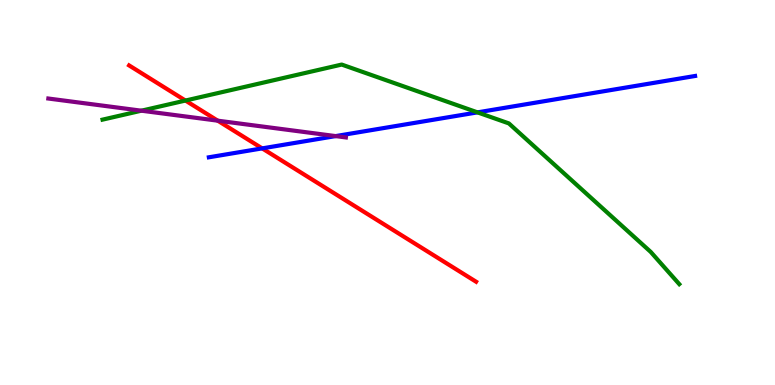[{'lines': ['blue', 'red'], 'intersections': [{'x': 3.38, 'y': 6.15}]}, {'lines': ['green', 'red'], 'intersections': [{'x': 2.39, 'y': 7.39}]}, {'lines': ['purple', 'red'], 'intersections': [{'x': 2.81, 'y': 6.87}]}, {'lines': ['blue', 'green'], 'intersections': [{'x': 6.16, 'y': 7.08}]}, {'lines': ['blue', 'purple'], 'intersections': [{'x': 4.33, 'y': 6.47}]}, {'lines': ['green', 'purple'], 'intersections': [{'x': 1.82, 'y': 7.12}]}]